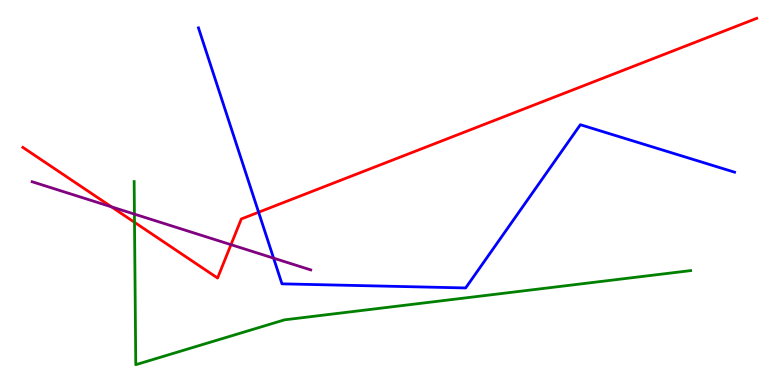[{'lines': ['blue', 'red'], 'intersections': [{'x': 3.34, 'y': 4.49}]}, {'lines': ['green', 'red'], 'intersections': [{'x': 1.74, 'y': 4.23}]}, {'lines': ['purple', 'red'], 'intersections': [{'x': 1.44, 'y': 4.63}, {'x': 2.98, 'y': 3.64}]}, {'lines': ['blue', 'green'], 'intersections': []}, {'lines': ['blue', 'purple'], 'intersections': [{'x': 3.53, 'y': 3.29}]}, {'lines': ['green', 'purple'], 'intersections': [{'x': 1.73, 'y': 4.44}]}]